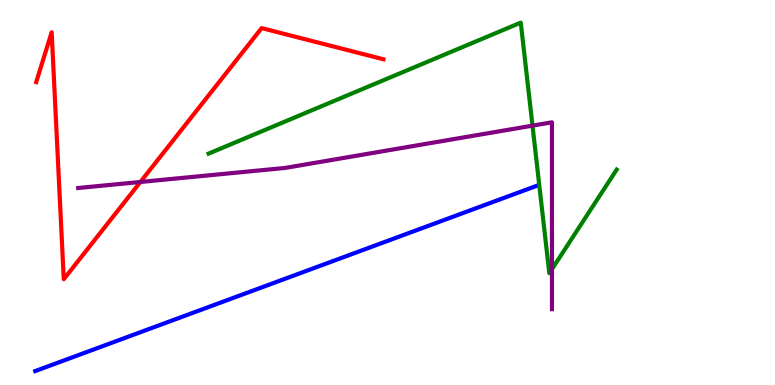[{'lines': ['blue', 'red'], 'intersections': []}, {'lines': ['green', 'red'], 'intersections': []}, {'lines': ['purple', 'red'], 'intersections': [{'x': 1.81, 'y': 5.27}]}, {'lines': ['blue', 'green'], 'intersections': []}, {'lines': ['blue', 'purple'], 'intersections': []}, {'lines': ['green', 'purple'], 'intersections': [{'x': 6.87, 'y': 6.74}, {'x': 7.12, 'y': 3.01}]}]